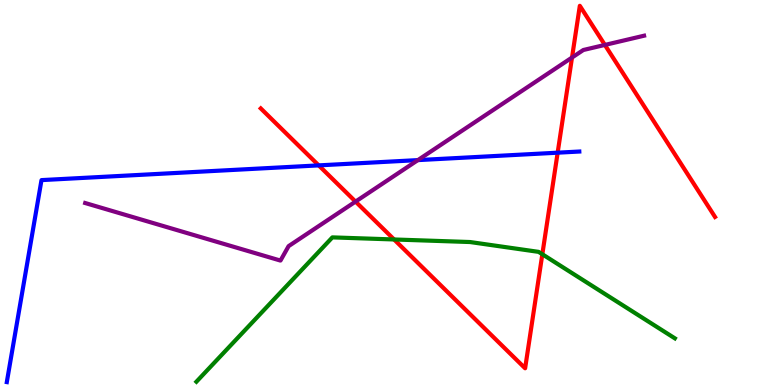[{'lines': ['blue', 'red'], 'intersections': [{'x': 4.11, 'y': 5.7}, {'x': 7.2, 'y': 6.03}]}, {'lines': ['green', 'red'], 'intersections': [{'x': 5.08, 'y': 3.78}, {'x': 7.0, 'y': 3.4}]}, {'lines': ['purple', 'red'], 'intersections': [{'x': 4.59, 'y': 4.76}, {'x': 7.38, 'y': 8.51}, {'x': 7.8, 'y': 8.83}]}, {'lines': ['blue', 'green'], 'intersections': []}, {'lines': ['blue', 'purple'], 'intersections': [{'x': 5.39, 'y': 5.84}]}, {'lines': ['green', 'purple'], 'intersections': []}]